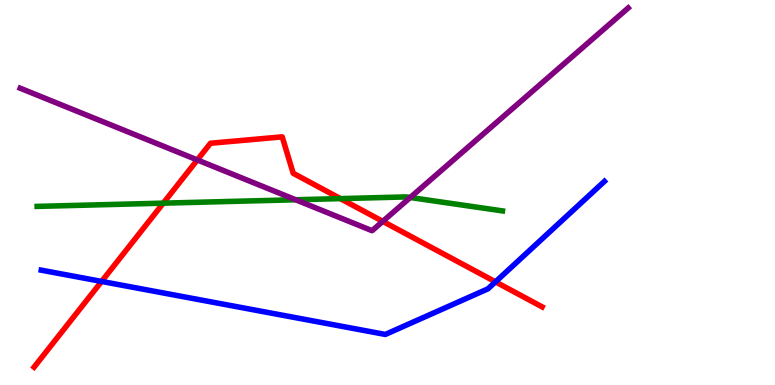[{'lines': ['blue', 'red'], 'intersections': [{'x': 1.31, 'y': 2.69}, {'x': 6.39, 'y': 2.68}]}, {'lines': ['green', 'red'], 'intersections': [{'x': 2.11, 'y': 4.72}, {'x': 4.39, 'y': 4.84}]}, {'lines': ['purple', 'red'], 'intersections': [{'x': 2.55, 'y': 5.85}, {'x': 4.94, 'y': 4.25}]}, {'lines': ['blue', 'green'], 'intersections': []}, {'lines': ['blue', 'purple'], 'intersections': []}, {'lines': ['green', 'purple'], 'intersections': [{'x': 3.82, 'y': 4.81}, {'x': 5.29, 'y': 4.87}]}]